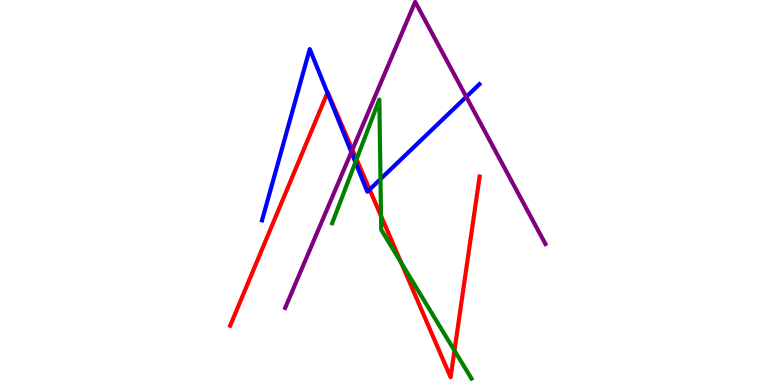[{'lines': ['blue', 'red'], 'intersections': [{'x': 4.22, 'y': 7.59}, {'x': 4.77, 'y': 5.08}]}, {'lines': ['green', 'red'], 'intersections': [{'x': 4.6, 'y': 5.86}, {'x': 4.92, 'y': 4.39}, {'x': 5.18, 'y': 3.18}, {'x': 5.86, 'y': 0.895}]}, {'lines': ['purple', 'red'], 'intersections': [{'x': 4.55, 'y': 6.11}]}, {'lines': ['blue', 'green'], 'intersections': [{'x': 4.59, 'y': 5.79}, {'x': 4.91, 'y': 5.35}]}, {'lines': ['blue', 'purple'], 'intersections': [{'x': 4.53, 'y': 6.05}, {'x': 6.02, 'y': 7.48}]}, {'lines': ['green', 'purple'], 'intersections': []}]